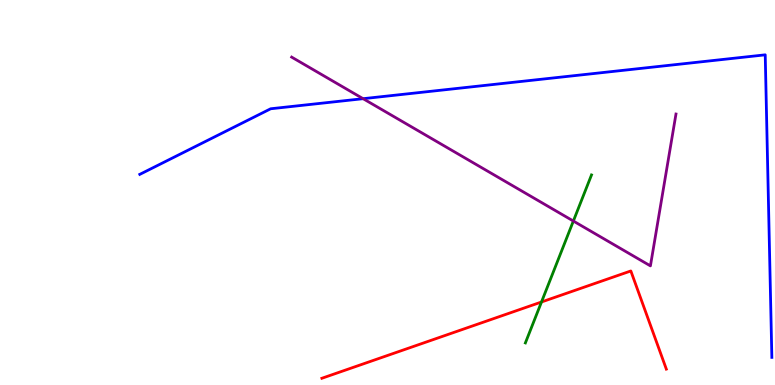[{'lines': ['blue', 'red'], 'intersections': []}, {'lines': ['green', 'red'], 'intersections': [{'x': 6.99, 'y': 2.16}]}, {'lines': ['purple', 'red'], 'intersections': []}, {'lines': ['blue', 'green'], 'intersections': []}, {'lines': ['blue', 'purple'], 'intersections': [{'x': 4.69, 'y': 7.44}]}, {'lines': ['green', 'purple'], 'intersections': [{'x': 7.4, 'y': 4.26}]}]